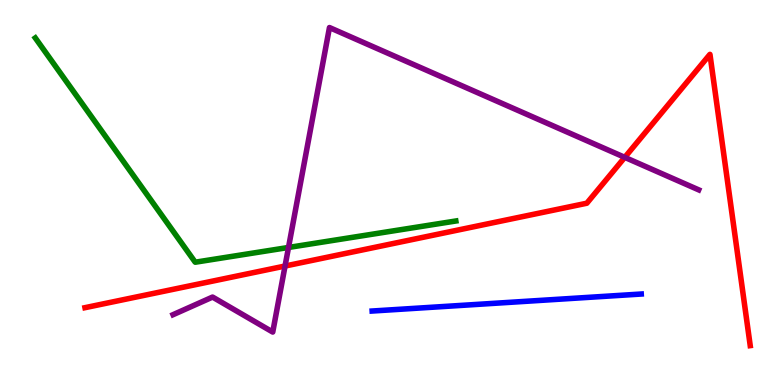[{'lines': ['blue', 'red'], 'intersections': []}, {'lines': ['green', 'red'], 'intersections': []}, {'lines': ['purple', 'red'], 'intersections': [{'x': 3.68, 'y': 3.09}, {'x': 8.06, 'y': 5.91}]}, {'lines': ['blue', 'green'], 'intersections': []}, {'lines': ['blue', 'purple'], 'intersections': []}, {'lines': ['green', 'purple'], 'intersections': [{'x': 3.72, 'y': 3.57}]}]